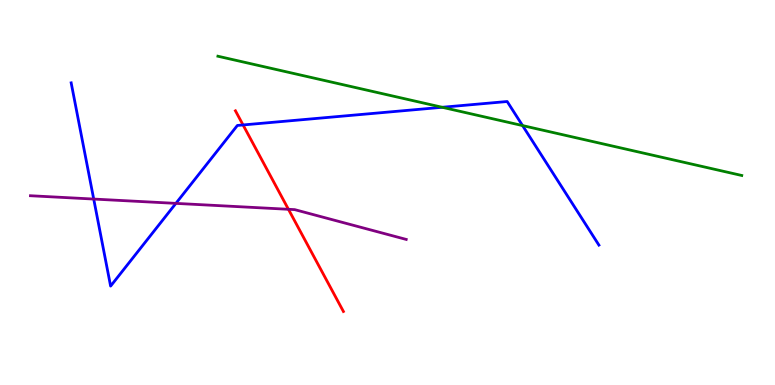[{'lines': ['blue', 'red'], 'intersections': [{'x': 3.14, 'y': 6.75}]}, {'lines': ['green', 'red'], 'intersections': []}, {'lines': ['purple', 'red'], 'intersections': [{'x': 3.72, 'y': 4.56}]}, {'lines': ['blue', 'green'], 'intersections': [{'x': 5.71, 'y': 7.21}, {'x': 6.74, 'y': 6.74}]}, {'lines': ['blue', 'purple'], 'intersections': [{'x': 1.21, 'y': 4.83}, {'x': 2.27, 'y': 4.72}]}, {'lines': ['green', 'purple'], 'intersections': []}]